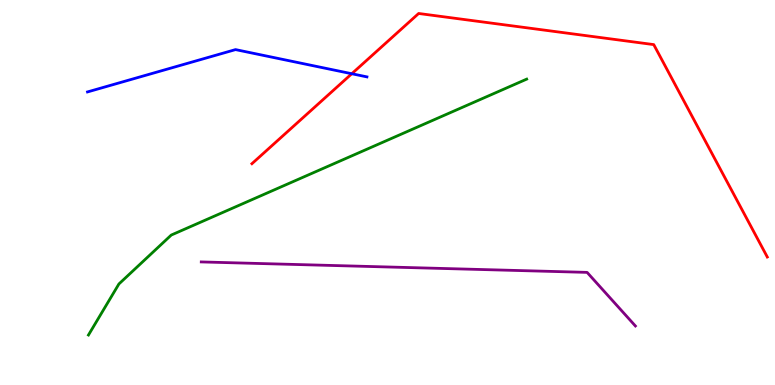[{'lines': ['blue', 'red'], 'intersections': [{'x': 4.54, 'y': 8.08}]}, {'lines': ['green', 'red'], 'intersections': []}, {'lines': ['purple', 'red'], 'intersections': []}, {'lines': ['blue', 'green'], 'intersections': []}, {'lines': ['blue', 'purple'], 'intersections': []}, {'lines': ['green', 'purple'], 'intersections': []}]